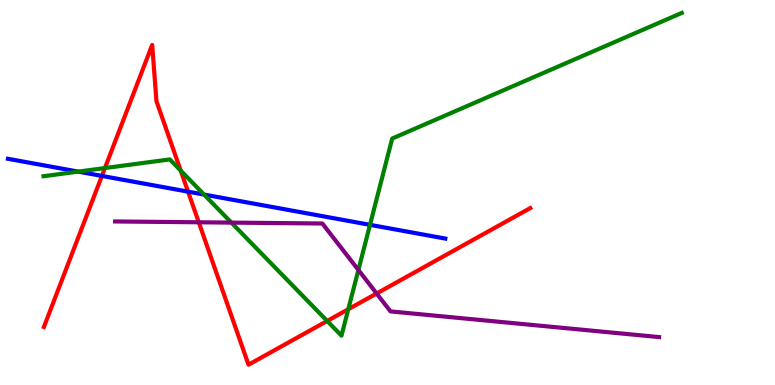[{'lines': ['blue', 'red'], 'intersections': [{'x': 1.31, 'y': 5.43}, {'x': 2.43, 'y': 5.02}]}, {'lines': ['green', 'red'], 'intersections': [{'x': 1.35, 'y': 5.63}, {'x': 2.33, 'y': 5.57}, {'x': 4.22, 'y': 1.66}, {'x': 4.49, 'y': 1.97}]}, {'lines': ['purple', 'red'], 'intersections': [{'x': 2.56, 'y': 4.23}, {'x': 4.86, 'y': 2.38}]}, {'lines': ['blue', 'green'], 'intersections': [{'x': 1.01, 'y': 5.54}, {'x': 2.63, 'y': 4.95}, {'x': 4.77, 'y': 4.16}]}, {'lines': ['blue', 'purple'], 'intersections': []}, {'lines': ['green', 'purple'], 'intersections': [{'x': 2.99, 'y': 4.22}, {'x': 4.62, 'y': 2.99}]}]